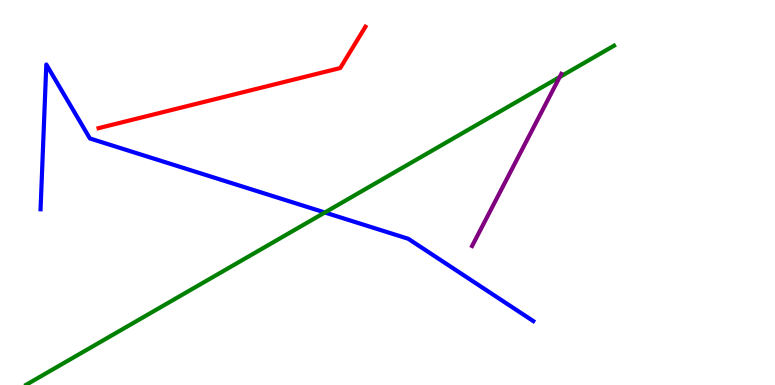[{'lines': ['blue', 'red'], 'intersections': []}, {'lines': ['green', 'red'], 'intersections': []}, {'lines': ['purple', 'red'], 'intersections': []}, {'lines': ['blue', 'green'], 'intersections': [{'x': 4.19, 'y': 4.48}]}, {'lines': ['blue', 'purple'], 'intersections': []}, {'lines': ['green', 'purple'], 'intersections': [{'x': 7.22, 'y': 8.0}]}]